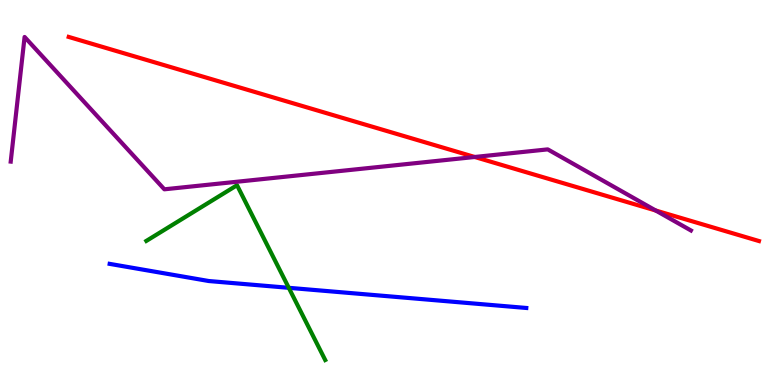[{'lines': ['blue', 'red'], 'intersections': []}, {'lines': ['green', 'red'], 'intersections': []}, {'lines': ['purple', 'red'], 'intersections': [{'x': 6.13, 'y': 5.92}, {'x': 8.46, 'y': 4.53}]}, {'lines': ['blue', 'green'], 'intersections': [{'x': 3.73, 'y': 2.52}]}, {'lines': ['blue', 'purple'], 'intersections': []}, {'lines': ['green', 'purple'], 'intersections': []}]